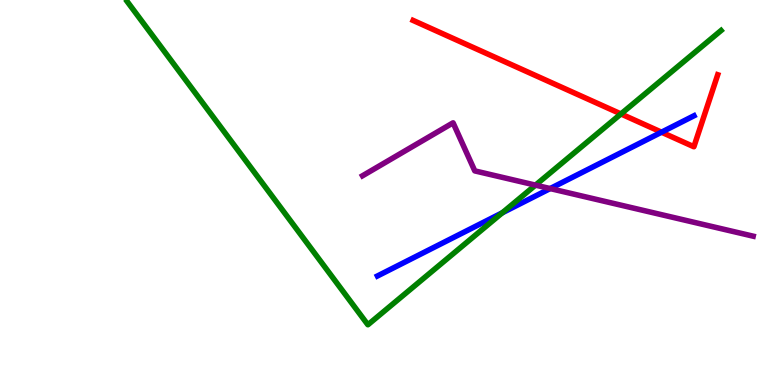[{'lines': ['blue', 'red'], 'intersections': [{'x': 8.54, 'y': 6.57}]}, {'lines': ['green', 'red'], 'intersections': [{'x': 8.01, 'y': 7.04}]}, {'lines': ['purple', 'red'], 'intersections': []}, {'lines': ['blue', 'green'], 'intersections': [{'x': 6.48, 'y': 4.47}]}, {'lines': ['blue', 'purple'], 'intersections': [{'x': 7.1, 'y': 5.1}]}, {'lines': ['green', 'purple'], 'intersections': [{'x': 6.91, 'y': 5.19}]}]